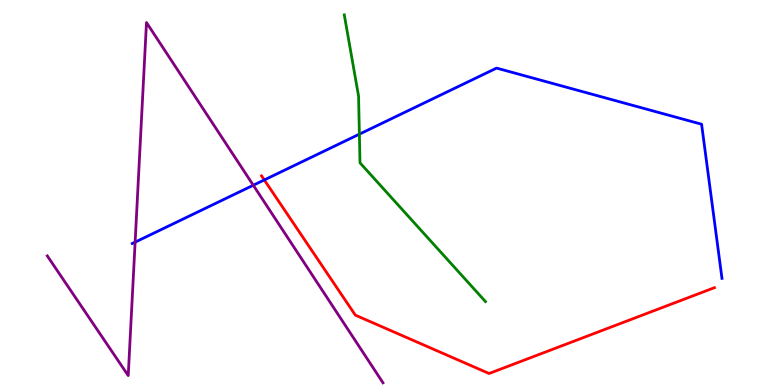[{'lines': ['blue', 'red'], 'intersections': [{'x': 3.41, 'y': 5.33}]}, {'lines': ['green', 'red'], 'intersections': []}, {'lines': ['purple', 'red'], 'intersections': []}, {'lines': ['blue', 'green'], 'intersections': [{'x': 4.64, 'y': 6.52}]}, {'lines': ['blue', 'purple'], 'intersections': [{'x': 1.74, 'y': 3.71}, {'x': 3.27, 'y': 5.19}]}, {'lines': ['green', 'purple'], 'intersections': []}]